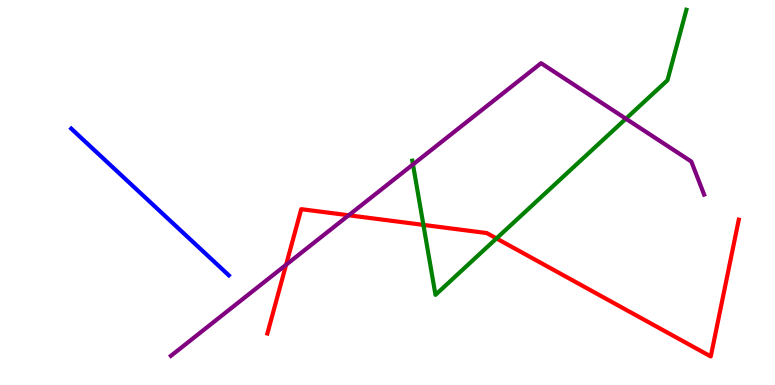[{'lines': ['blue', 'red'], 'intersections': []}, {'lines': ['green', 'red'], 'intersections': [{'x': 5.46, 'y': 4.16}, {'x': 6.41, 'y': 3.81}]}, {'lines': ['purple', 'red'], 'intersections': [{'x': 3.69, 'y': 3.12}, {'x': 4.5, 'y': 4.41}]}, {'lines': ['blue', 'green'], 'intersections': []}, {'lines': ['blue', 'purple'], 'intersections': []}, {'lines': ['green', 'purple'], 'intersections': [{'x': 5.33, 'y': 5.73}, {'x': 8.08, 'y': 6.92}]}]